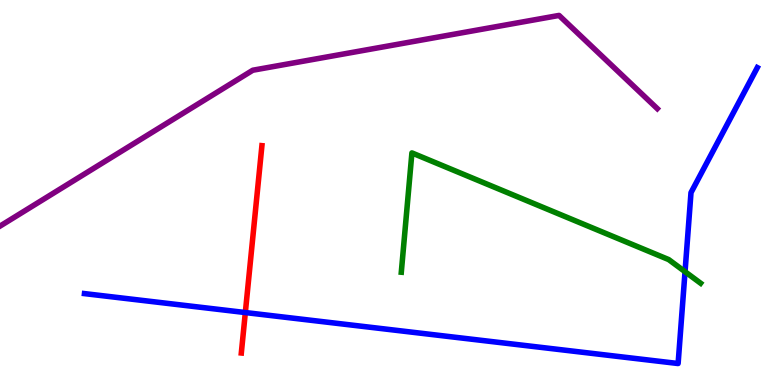[{'lines': ['blue', 'red'], 'intersections': [{'x': 3.17, 'y': 1.88}]}, {'lines': ['green', 'red'], 'intersections': []}, {'lines': ['purple', 'red'], 'intersections': []}, {'lines': ['blue', 'green'], 'intersections': [{'x': 8.84, 'y': 2.94}]}, {'lines': ['blue', 'purple'], 'intersections': []}, {'lines': ['green', 'purple'], 'intersections': []}]